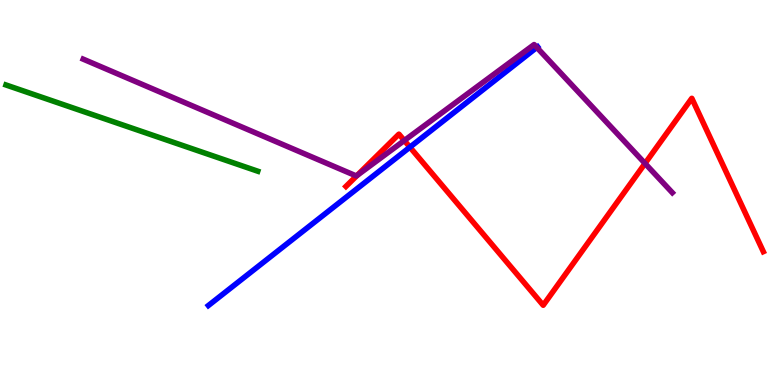[{'lines': ['blue', 'red'], 'intersections': [{'x': 5.29, 'y': 6.18}]}, {'lines': ['green', 'red'], 'intersections': []}, {'lines': ['purple', 'red'], 'intersections': [{'x': 4.61, 'y': 5.44}, {'x': 5.22, 'y': 6.35}, {'x': 8.32, 'y': 5.75}]}, {'lines': ['blue', 'green'], 'intersections': []}, {'lines': ['blue', 'purple'], 'intersections': [{'x': 6.93, 'y': 8.77}]}, {'lines': ['green', 'purple'], 'intersections': []}]